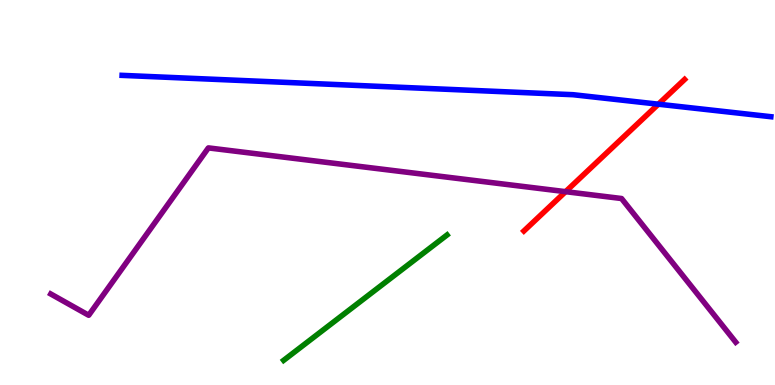[{'lines': ['blue', 'red'], 'intersections': [{'x': 8.49, 'y': 7.29}]}, {'lines': ['green', 'red'], 'intersections': []}, {'lines': ['purple', 'red'], 'intersections': [{'x': 7.3, 'y': 5.02}]}, {'lines': ['blue', 'green'], 'intersections': []}, {'lines': ['blue', 'purple'], 'intersections': []}, {'lines': ['green', 'purple'], 'intersections': []}]